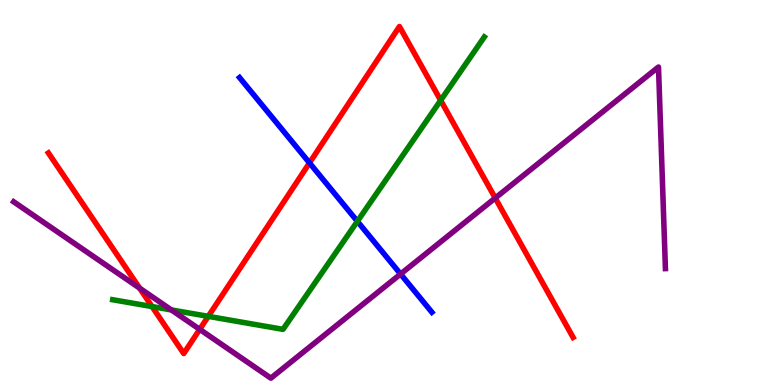[{'lines': ['blue', 'red'], 'intersections': [{'x': 3.99, 'y': 5.77}]}, {'lines': ['green', 'red'], 'intersections': [{'x': 1.96, 'y': 2.04}, {'x': 2.69, 'y': 1.78}, {'x': 5.69, 'y': 7.39}]}, {'lines': ['purple', 'red'], 'intersections': [{'x': 1.8, 'y': 2.52}, {'x': 2.58, 'y': 1.45}, {'x': 6.39, 'y': 4.86}]}, {'lines': ['blue', 'green'], 'intersections': [{'x': 4.61, 'y': 4.25}]}, {'lines': ['blue', 'purple'], 'intersections': [{'x': 5.17, 'y': 2.88}]}, {'lines': ['green', 'purple'], 'intersections': [{'x': 2.21, 'y': 1.95}]}]